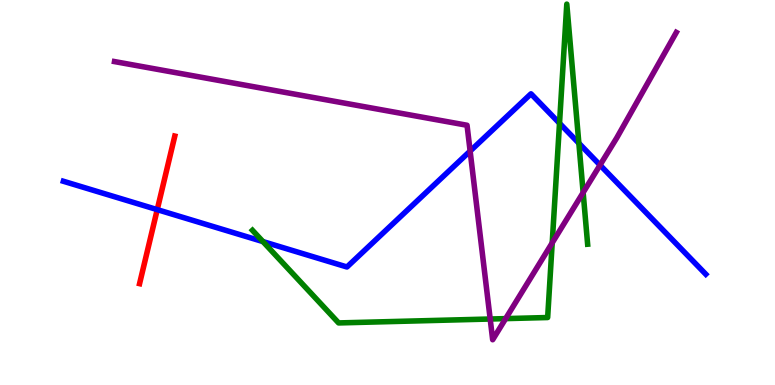[{'lines': ['blue', 'red'], 'intersections': [{'x': 2.03, 'y': 4.56}]}, {'lines': ['green', 'red'], 'intersections': []}, {'lines': ['purple', 'red'], 'intersections': []}, {'lines': ['blue', 'green'], 'intersections': [{'x': 3.39, 'y': 3.73}, {'x': 7.22, 'y': 6.8}, {'x': 7.47, 'y': 6.28}]}, {'lines': ['blue', 'purple'], 'intersections': [{'x': 6.07, 'y': 6.08}, {'x': 7.74, 'y': 5.71}]}, {'lines': ['green', 'purple'], 'intersections': [{'x': 6.33, 'y': 1.71}, {'x': 6.52, 'y': 1.72}, {'x': 7.13, 'y': 3.69}, {'x': 7.52, 'y': 5.0}]}]